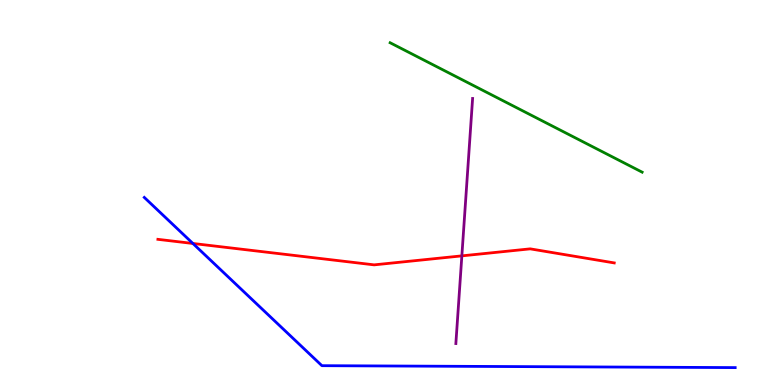[{'lines': ['blue', 'red'], 'intersections': [{'x': 2.49, 'y': 3.68}]}, {'lines': ['green', 'red'], 'intersections': []}, {'lines': ['purple', 'red'], 'intersections': [{'x': 5.96, 'y': 3.35}]}, {'lines': ['blue', 'green'], 'intersections': []}, {'lines': ['blue', 'purple'], 'intersections': []}, {'lines': ['green', 'purple'], 'intersections': []}]